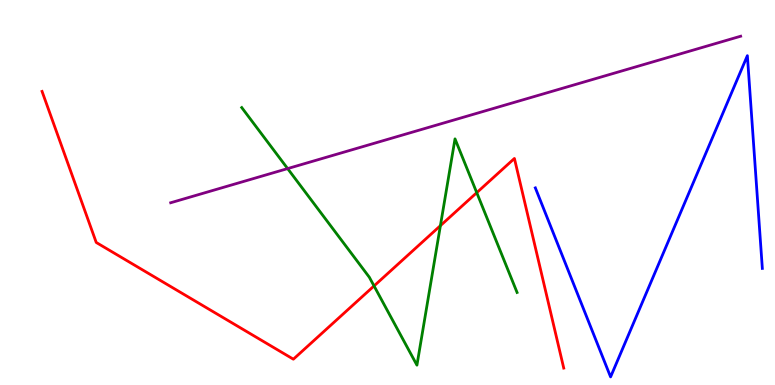[{'lines': ['blue', 'red'], 'intersections': []}, {'lines': ['green', 'red'], 'intersections': [{'x': 4.83, 'y': 2.57}, {'x': 5.68, 'y': 4.14}, {'x': 6.15, 'y': 5.0}]}, {'lines': ['purple', 'red'], 'intersections': []}, {'lines': ['blue', 'green'], 'intersections': []}, {'lines': ['blue', 'purple'], 'intersections': []}, {'lines': ['green', 'purple'], 'intersections': [{'x': 3.71, 'y': 5.62}]}]